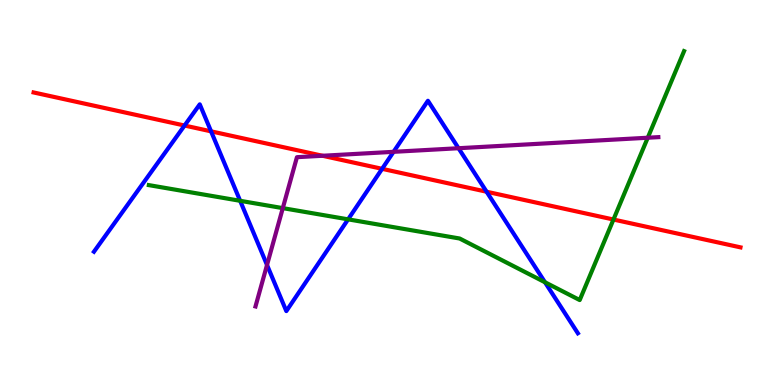[{'lines': ['blue', 'red'], 'intersections': [{'x': 2.38, 'y': 6.74}, {'x': 2.72, 'y': 6.59}, {'x': 4.93, 'y': 5.61}, {'x': 6.28, 'y': 5.02}]}, {'lines': ['green', 'red'], 'intersections': [{'x': 7.92, 'y': 4.3}]}, {'lines': ['purple', 'red'], 'intersections': [{'x': 4.16, 'y': 5.95}]}, {'lines': ['blue', 'green'], 'intersections': [{'x': 3.1, 'y': 4.78}, {'x': 4.49, 'y': 4.3}, {'x': 7.03, 'y': 2.67}]}, {'lines': ['blue', 'purple'], 'intersections': [{'x': 3.45, 'y': 3.12}, {'x': 5.08, 'y': 6.06}, {'x': 5.92, 'y': 6.15}]}, {'lines': ['green', 'purple'], 'intersections': [{'x': 3.65, 'y': 4.59}, {'x': 8.36, 'y': 6.42}]}]